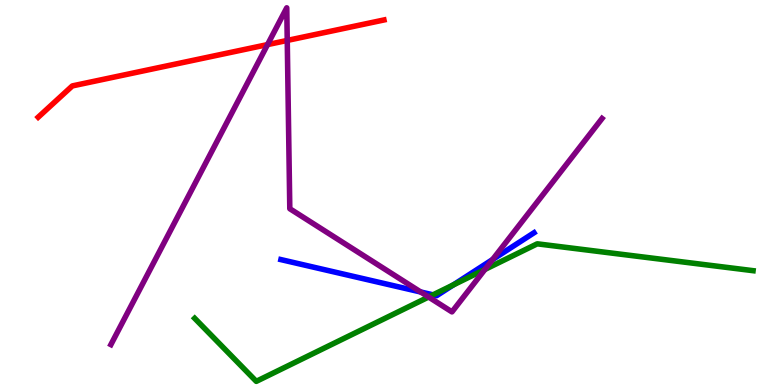[{'lines': ['blue', 'red'], 'intersections': []}, {'lines': ['green', 'red'], 'intersections': []}, {'lines': ['purple', 'red'], 'intersections': [{'x': 3.45, 'y': 8.84}, {'x': 3.71, 'y': 8.95}]}, {'lines': ['blue', 'green'], 'intersections': [{'x': 5.59, 'y': 2.34}, {'x': 5.85, 'y': 2.6}]}, {'lines': ['blue', 'purple'], 'intersections': [{'x': 5.43, 'y': 2.42}, {'x': 6.36, 'y': 3.26}]}, {'lines': ['green', 'purple'], 'intersections': [{'x': 5.53, 'y': 2.29}, {'x': 6.26, 'y': 3.0}]}]